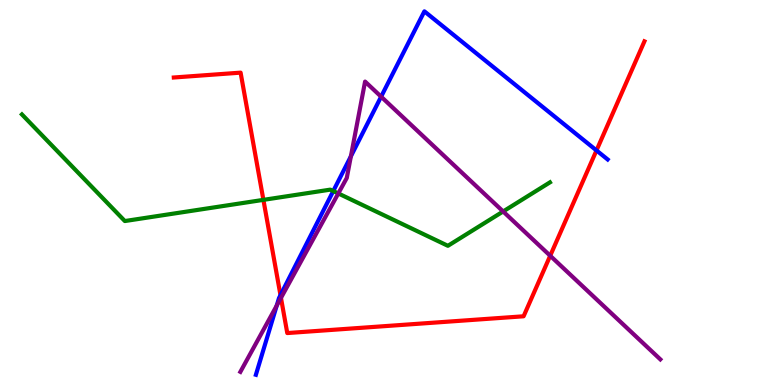[{'lines': ['blue', 'red'], 'intersections': [{'x': 3.62, 'y': 2.33}, {'x': 7.7, 'y': 6.09}]}, {'lines': ['green', 'red'], 'intersections': [{'x': 3.4, 'y': 4.81}]}, {'lines': ['purple', 'red'], 'intersections': [{'x': 3.63, 'y': 2.26}, {'x': 7.1, 'y': 3.36}]}, {'lines': ['blue', 'green'], 'intersections': [{'x': 4.3, 'y': 5.04}]}, {'lines': ['blue', 'purple'], 'intersections': [{'x': 3.57, 'y': 2.06}, {'x': 4.53, 'y': 5.94}, {'x': 4.92, 'y': 7.49}]}, {'lines': ['green', 'purple'], 'intersections': [{'x': 4.37, 'y': 4.98}, {'x': 6.49, 'y': 4.51}]}]